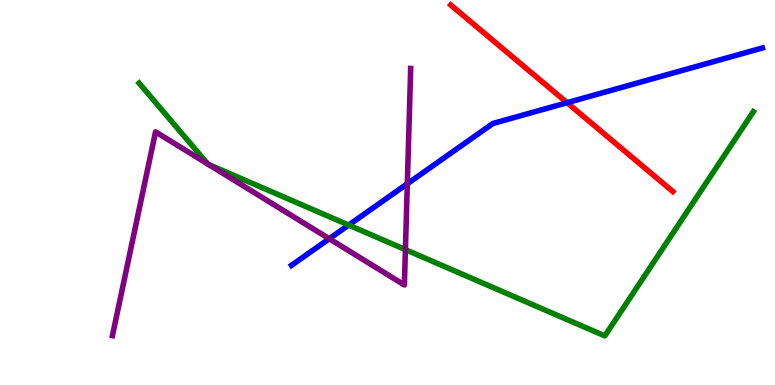[{'lines': ['blue', 'red'], 'intersections': [{'x': 7.32, 'y': 7.33}]}, {'lines': ['green', 'red'], 'intersections': []}, {'lines': ['purple', 'red'], 'intersections': []}, {'lines': ['blue', 'green'], 'intersections': [{'x': 4.5, 'y': 4.15}]}, {'lines': ['blue', 'purple'], 'intersections': [{'x': 4.25, 'y': 3.8}, {'x': 5.26, 'y': 5.23}]}, {'lines': ['green', 'purple'], 'intersections': [{'x': 2.68, 'y': 5.74}, {'x': 2.69, 'y': 5.73}, {'x': 5.23, 'y': 3.52}]}]